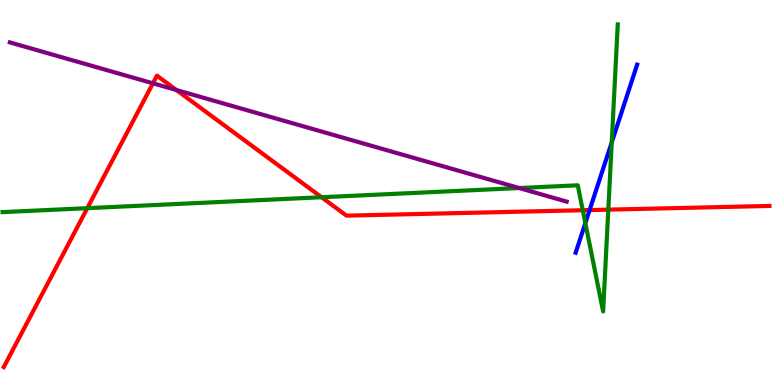[{'lines': ['blue', 'red'], 'intersections': [{'x': 7.61, 'y': 4.54}]}, {'lines': ['green', 'red'], 'intersections': [{'x': 1.13, 'y': 4.59}, {'x': 4.15, 'y': 4.88}, {'x': 7.52, 'y': 4.54}, {'x': 7.85, 'y': 4.55}]}, {'lines': ['purple', 'red'], 'intersections': [{'x': 1.97, 'y': 7.84}, {'x': 2.28, 'y': 7.66}]}, {'lines': ['blue', 'green'], 'intersections': [{'x': 7.55, 'y': 4.21}, {'x': 7.89, 'y': 6.3}]}, {'lines': ['blue', 'purple'], 'intersections': []}, {'lines': ['green', 'purple'], 'intersections': [{'x': 6.7, 'y': 5.12}]}]